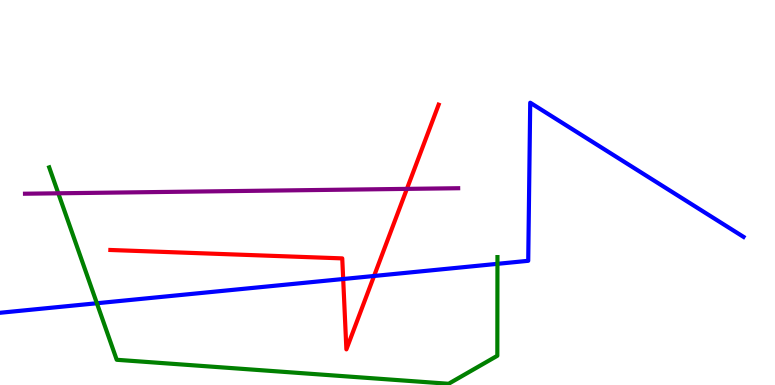[{'lines': ['blue', 'red'], 'intersections': [{'x': 4.43, 'y': 2.75}, {'x': 4.83, 'y': 2.83}]}, {'lines': ['green', 'red'], 'intersections': []}, {'lines': ['purple', 'red'], 'intersections': [{'x': 5.25, 'y': 5.09}]}, {'lines': ['blue', 'green'], 'intersections': [{'x': 1.25, 'y': 2.12}, {'x': 6.42, 'y': 3.15}]}, {'lines': ['blue', 'purple'], 'intersections': []}, {'lines': ['green', 'purple'], 'intersections': [{'x': 0.752, 'y': 4.98}]}]